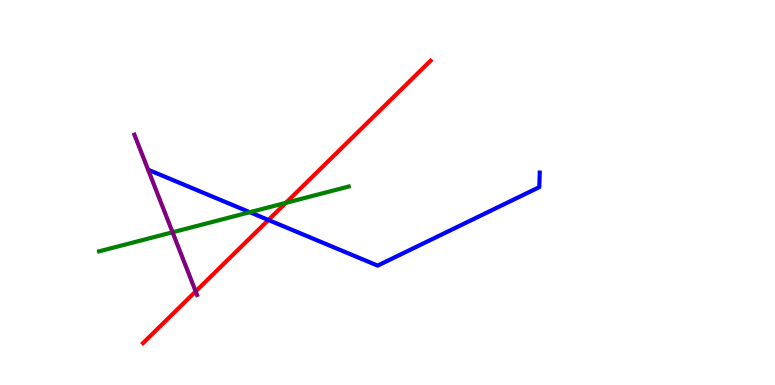[{'lines': ['blue', 'red'], 'intersections': [{'x': 3.46, 'y': 4.29}]}, {'lines': ['green', 'red'], 'intersections': [{'x': 3.69, 'y': 4.73}]}, {'lines': ['purple', 'red'], 'intersections': [{'x': 2.52, 'y': 2.43}]}, {'lines': ['blue', 'green'], 'intersections': [{'x': 3.22, 'y': 4.49}]}, {'lines': ['blue', 'purple'], 'intersections': []}, {'lines': ['green', 'purple'], 'intersections': [{'x': 2.23, 'y': 3.97}]}]